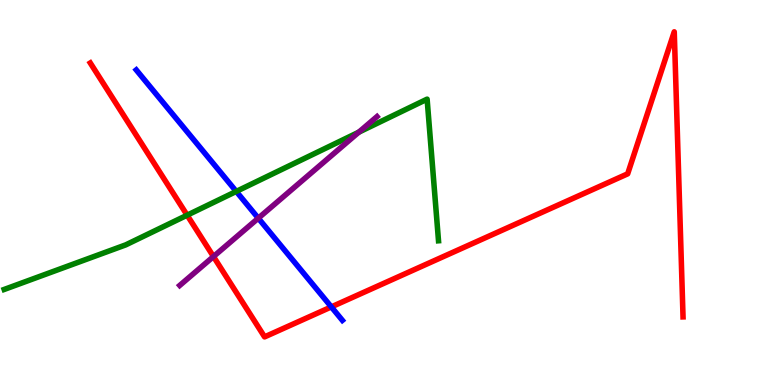[{'lines': ['blue', 'red'], 'intersections': [{'x': 4.28, 'y': 2.03}]}, {'lines': ['green', 'red'], 'intersections': [{'x': 2.41, 'y': 4.41}]}, {'lines': ['purple', 'red'], 'intersections': [{'x': 2.75, 'y': 3.34}]}, {'lines': ['blue', 'green'], 'intersections': [{'x': 3.05, 'y': 5.03}]}, {'lines': ['blue', 'purple'], 'intersections': [{'x': 3.33, 'y': 4.33}]}, {'lines': ['green', 'purple'], 'intersections': [{'x': 4.63, 'y': 6.57}]}]